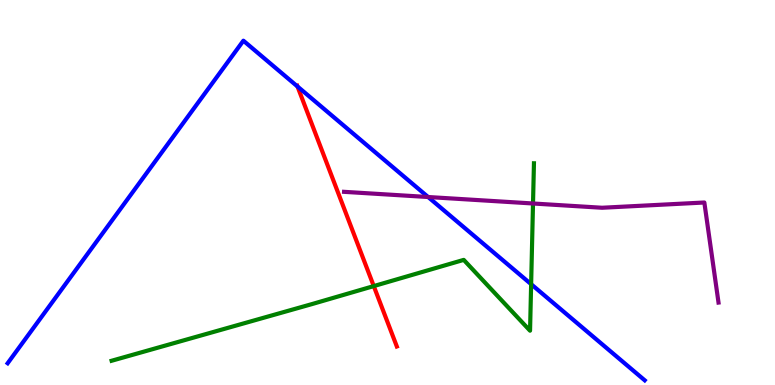[{'lines': ['blue', 'red'], 'intersections': [{'x': 3.84, 'y': 7.75}]}, {'lines': ['green', 'red'], 'intersections': [{'x': 4.82, 'y': 2.57}]}, {'lines': ['purple', 'red'], 'intersections': []}, {'lines': ['blue', 'green'], 'intersections': [{'x': 6.85, 'y': 2.62}]}, {'lines': ['blue', 'purple'], 'intersections': [{'x': 5.52, 'y': 4.88}]}, {'lines': ['green', 'purple'], 'intersections': [{'x': 6.88, 'y': 4.71}]}]